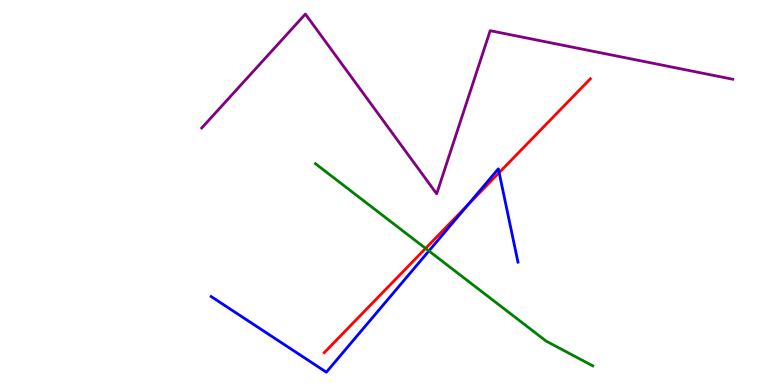[{'lines': ['blue', 'red'], 'intersections': [{'x': 6.04, 'y': 4.68}, {'x': 6.44, 'y': 5.52}]}, {'lines': ['green', 'red'], 'intersections': [{'x': 5.49, 'y': 3.55}]}, {'lines': ['purple', 'red'], 'intersections': []}, {'lines': ['blue', 'green'], 'intersections': [{'x': 5.53, 'y': 3.48}]}, {'lines': ['blue', 'purple'], 'intersections': []}, {'lines': ['green', 'purple'], 'intersections': []}]